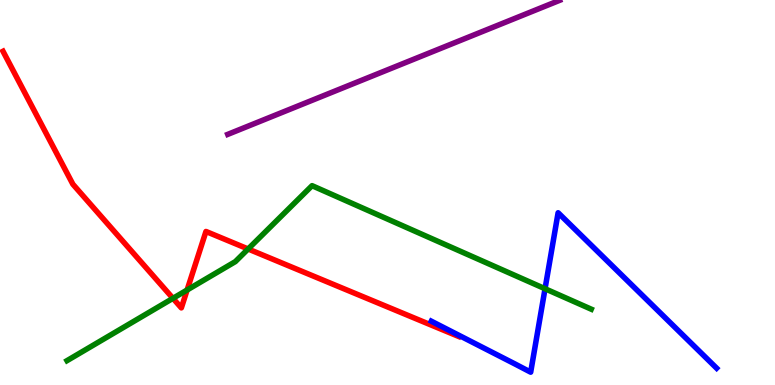[{'lines': ['blue', 'red'], 'intersections': []}, {'lines': ['green', 'red'], 'intersections': [{'x': 2.23, 'y': 2.25}, {'x': 2.41, 'y': 2.47}, {'x': 3.2, 'y': 3.53}]}, {'lines': ['purple', 'red'], 'intersections': []}, {'lines': ['blue', 'green'], 'intersections': [{'x': 7.03, 'y': 2.5}]}, {'lines': ['blue', 'purple'], 'intersections': []}, {'lines': ['green', 'purple'], 'intersections': []}]